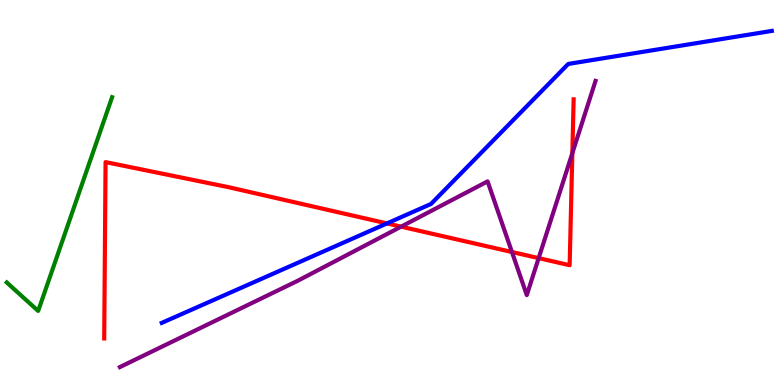[{'lines': ['blue', 'red'], 'intersections': [{'x': 4.99, 'y': 4.2}]}, {'lines': ['green', 'red'], 'intersections': []}, {'lines': ['purple', 'red'], 'intersections': [{'x': 5.18, 'y': 4.11}, {'x': 6.61, 'y': 3.45}, {'x': 6.95, 'y': 3.3}, {'x': 7.39, 'y': 6.02}]}, {'lines': ['blue', 'green'], 'intersections': []}, {'lines': ['blue', 'purple'], 'intersections': []}, {'lines': ['green', 'purple'], 'intersections': []}]